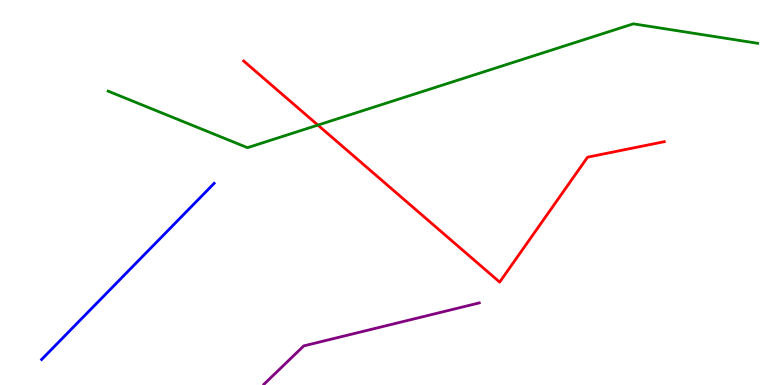[{'lines': ['blue', 'red'], 'intersections': []}, {'lines': ['green', 'red'], 'intersections': [{'x': 4.1, 'y': 6.75}]}, {'lines': ['purple', 'red'], 'intersections': []}, {'lines': ['blue', 'green'], 'intersections': []}, {'lines': ['blue', 'purple'], 'intersections': []}, {'lines': ['green', 'purple'], 'intersections': []}]